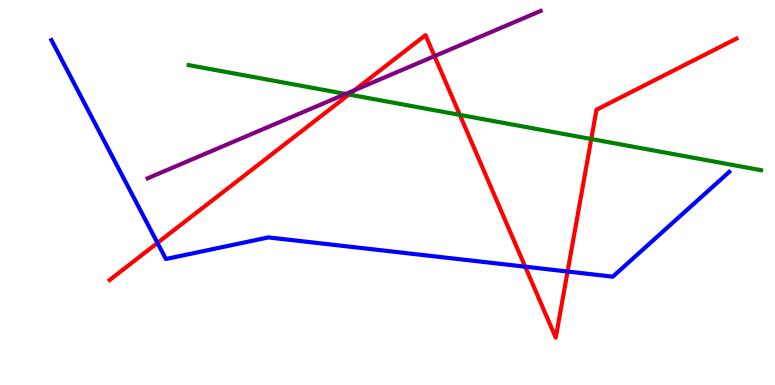[{'lines': ['blue', 'red'], 'intersections': [{'x': 2.03, 'y': 3.69}, {'x': 6.78, 'y': 3.07}, {'x': 7.32, 'y': 2.95}]}, {'lines': ['green', 'red'], 'intersections': [{'x': 4.5, 'y': 7.54}, {'x': 5.93, 'y': 7.02}, {'x': 7.63, 'y': 6.39}]}, {'lines': ['purple', 'red'], 'intersections': [{'x': 4.57, 'y': 7.66}, {'x': 5.61, 'y': 8.54}]}, {'lines': ['blue', 'green'], 'intersections': []}, {'lines': ['blue', 'purple'], 'intersections': []}, {'lines': ['green', 'purple'], 'intersections': [{'x': 4.46, 'y': 7.56}]}]